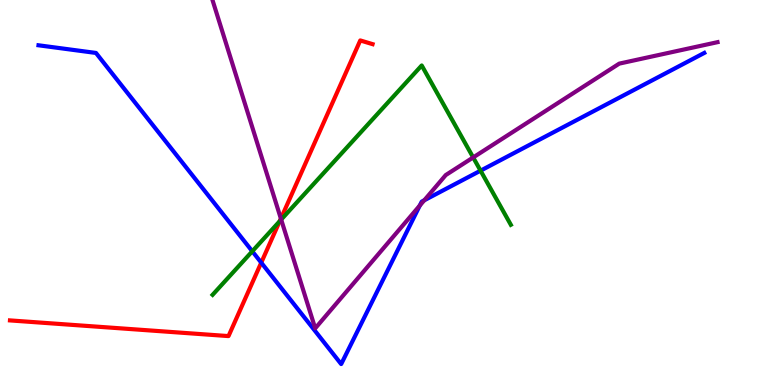[{'lines': ['blue', 'red'], 'intersections': [{'x': 3.37, 'y': 3.18}]}, {'lines': ['green', 'red'], 'intersections': [{'x': 3.61, 'y': 4.25}]}, {'lines': ['purple', 'red'], 'intersections': [{'x': 3.62, 'y': 4.32}]}, {'lines': ['blue', 'green'], 'intersections': [{'x': 3.26, 'y': 3.47}, {'x': 6.2, 'y': 5.57}]}, {'lines': ['blue', 'purple'], 'intersections': [{'x': 5.42, 'y': 4.66}, {'x': 5.47, 'y': 4.8}]}, {'lines': ['green', 'purple'], 'intersections': [{'x': 3.63, 'y': 4.3}, {'x': 6.11, 'y': 5.91}]}]